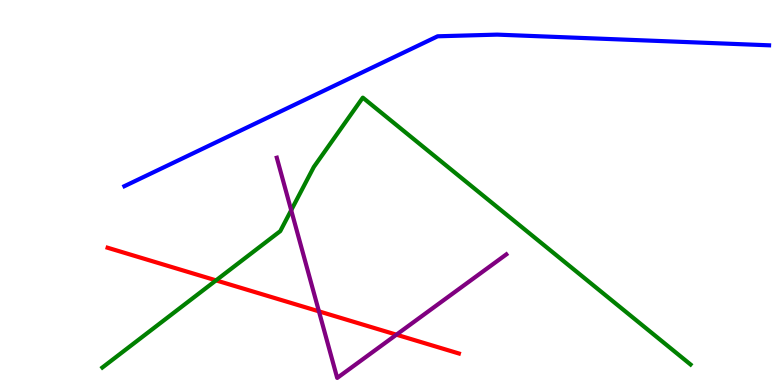[{'lines': ['blue', 'red'], 'intersections': []}, {'lines': ['green', 'red'], 'intersections': [{'x': 2.79, 'y': 2.72}]}, {'lines': ['purple', 'red'], 'intersections': [{'x': 4.12, 'y': 1.91}, {'x': 5.12, 'y': 1.31}]}, {'lines': ['blue', 'green'], 'intersections': []}, {'lines': ['blue', 'purple'], 'intersections': []}, {'lines': ['green', 'purple'], 'intersections': [{'x': 3.76, 'y': 4.54}]}]